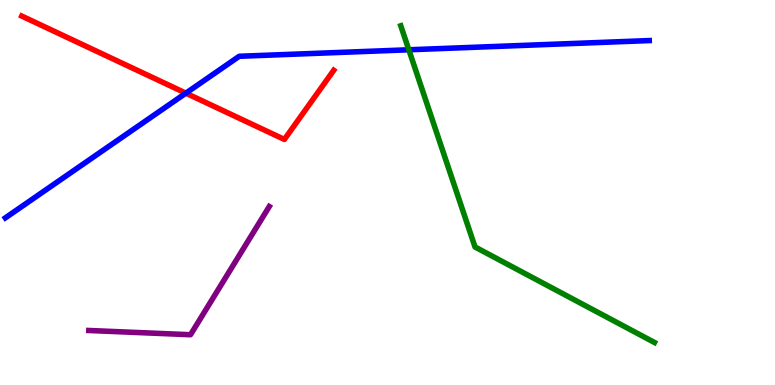[{'lines': ['blue', 'red'], 'intersections': [{'x': 2.4, 'y': 7.58}]}, {'lines': ['green', 'red'], 'intersections': []}, {'lines': ['purple', 'red'], 'intersections': []}, {'lines': ['blue', 'green'], 'intersections': [{'x': 5.28, 'y': 8.71}]}, {'lines': ['blue', 'purple'], 'intersections': []}, {'lines': ['green', 'purple'], 'intersections': []}]